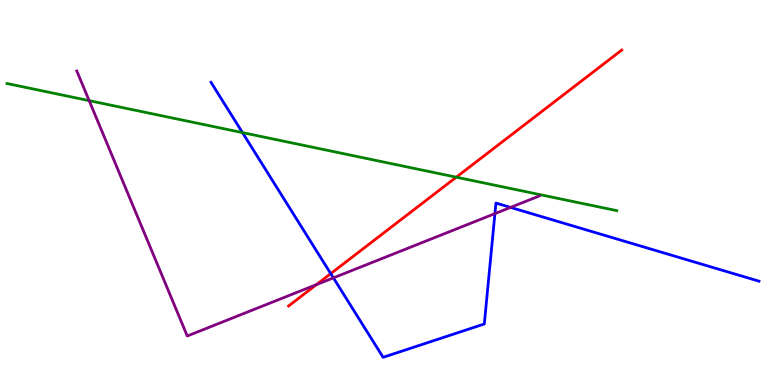[{'lines': ['blue', 'red'], 'intersections': [{'x': 4.27, 'y': 2.89}]}, {'lines': ['green', 'red'], 'intersections': [{'x': 5.89, 'y': 5.4}]}, {'lines': ['purple', 'red'], 'intersections': [{'x': 4.08, 'y': 2.61}]}, {'lines': ['blue', 'green'], 'intersections': [{'x': 3.13, 'y': 6.56}]}, {'lines': ['blue', 'purple'], 'intersections': [{'x': 4.3, 'y': 2.78}, {'x': 6.39, 'y': 4.45}, {'x': 6.59, 'y': 4.61}]}, {'lines': ['green', 'purple'], 'intersections': [{'x': 1.15, 'y': 7.39}]}]